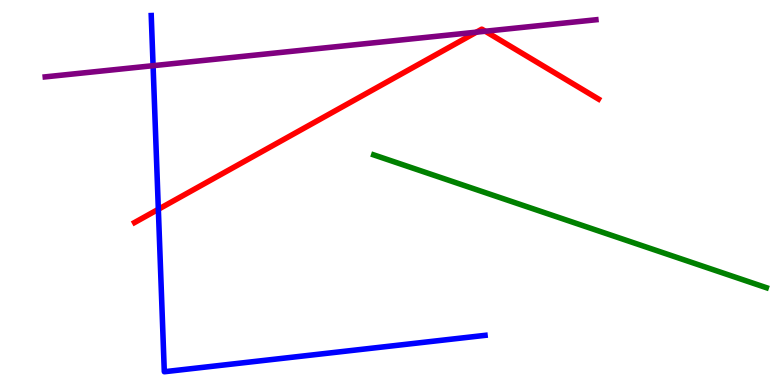[{'lines': ['blue', 'red'], 'intersections': [{'x': 2.04, 'y': 4.56}]}, {'lines': ['green', 'red'], 'intersections': []}, {'lines': ['purple', 'red'], 'intersections': [{'x': 6.15, 'y': 9.16}, {'x': 6.26, 'y': 9.19}]}, {'lines': ['blue', 'green'], 'intersections': []}, {'lines': ['blue', 'purple'], 'intersections': [{'x': 1.98, 'y': 8.29}]}, {'lines': ['green', 'purple'], 'intersections': []}]